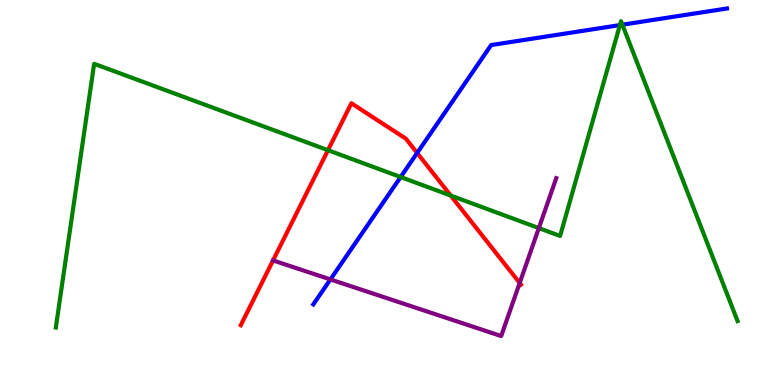[{'lines': ['blue', 'red'], 'intersections': [{'x': 5.38, 'y': 6.03}]}, {'lines': ['green', 'red'], 'intersections': [{'x': 4.23, 'y': 6.1}, {'x': 5.82, 'y': 4.92}]}, {'lines': ['purple', 'red'], 'intersections': [{'x': 6.71, 'y': 2.65}]}, {'lines': ['blue', 'green'], 'intersections': [{'x': 5.17, 'y': 5.4}, {'x': 8.0, 'y': 9.35}, {'x': 8.03, 'y': 9.36}]}, {'lines': ['blue', 'purple'], 'intersections': [{'x': 4.26, 'y': 2.74}]}, {'lines': ['green', 'purple'], 'intersections': [{'x': 6.95, 'y': 4.08}]}]